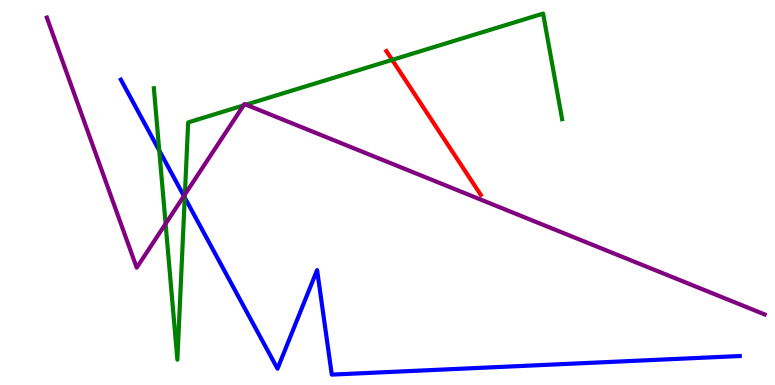[{'lines': ['blue', 'red'], 'intersections': []}, {'lines': ['green', 'red'], 'intersections': [{'x': 5.06, 'y': 8.44}]}, {'lines': ['purple', 'red'], 'intersections': []}, {'lines': ['blue', 'green'], 'intersections': [{'x': 2.05, 'y': 6.09}, {'x': 2.38, 'y': 4.87}]}, {'lines': ['blue', 'purple'], 'intersections': [{'x': 2.37, 'y': 4.91}]}, {'lines': ['green', 'purple'], 'intersections': [{'x': 2.14, 'y': 4.19}, {'x': 2.39, 'y': 4.95}, {'x': 3.14, 'y': 7.26}, {'x': 3.17, 'y': 7.28}]}]